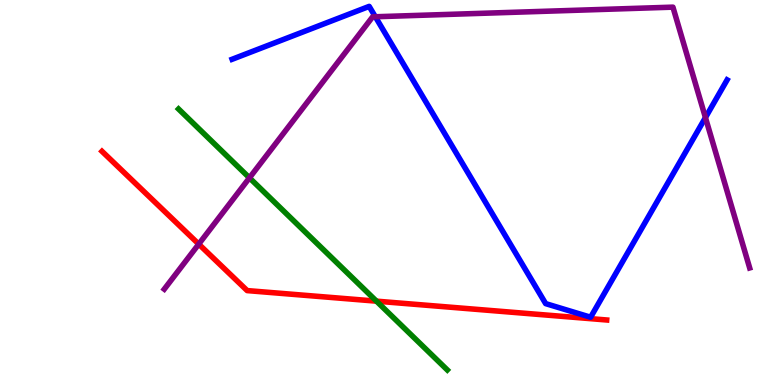[{'lines': ['blue', 'red'], 'intersections': []}, {'lines': ['green', 'red'], 'intersections': [{'x': 4.86, 'y': 2.18}]}, {'lines': ['purple', 'red'], 'intersections': [{'x': 2.56, 'y': 3.66}]}, {'lines': ['blue', 'green'], 'intersections': []}, {'lines': ['blue', 'purple'], 'intersections': [{'x': 4.84, 'y': 9.56}, {'x': 9.1, 'y': 6.95}]}, {'lines': ['green', 'purple'], 'intersections': [{'x': 3.22, 'y': 5.38}]}]